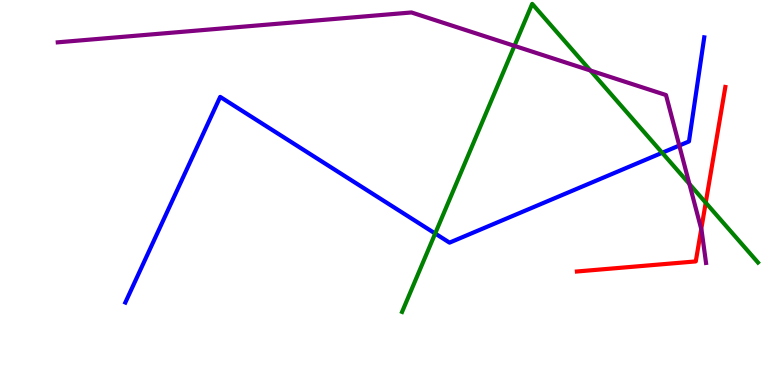[{'lines': ['blue', 'red'], 'intersections': []}, {'lines': ['green', 'red'], 'intersections': [{'x': 9.11, 'y': 4.74}]}, {'lines': ['purple', 'red'], 'intersections': [{'x': 9.05, 'y': 4.05}]}, {'lines': ['blue', 'green'], 'intersections': [{'x': 5.62, 'y': 3.93}, {'x': 8.54, 'y': 6.03}]}, {'lines': ['blue', 'purple'], 'intersections': [{'x': 8.76, 'y': 6.22}]}, {'lines': ['green', 'purple'], 'intersections': [{'x': 6.64, 'y': 8.81}, {'x': 7.62, 'y': 8.17}, {'x': 8.9, 'y': 5.22}]}]